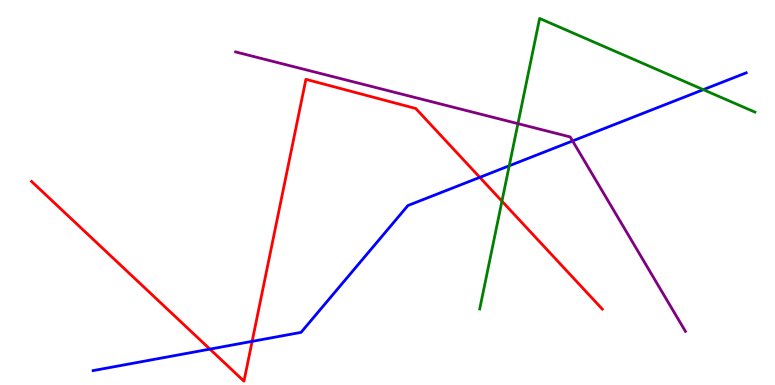[{'lines': ['blue', 'red'], 'intersections': [{'x': 2.71, 'y': 0.932}, {'x': 3.25, 'y': 1.13}, {'x': 6.19, 'y': 5.39}]}, {'lines': ['green', 'red'], 'intersections': [{'x': 6.48, 'y': 4.77}]}, {'lines': ['purple', 'red'], 'intersections': []}, {'lines': ['blue', 'green'], 'intersections': [{'x': 6.57, 'y': 5.69}, {'x': 9.08, 'y': 7.67}]}, {'lines': ['blue', 'purple'], 'intersections': [{'x': 7.39, 'y': 6.34}]}, {'lines': ['green', 'purple'], 'intersections': [{'x': 6.68, 'y': 6.79}]}]